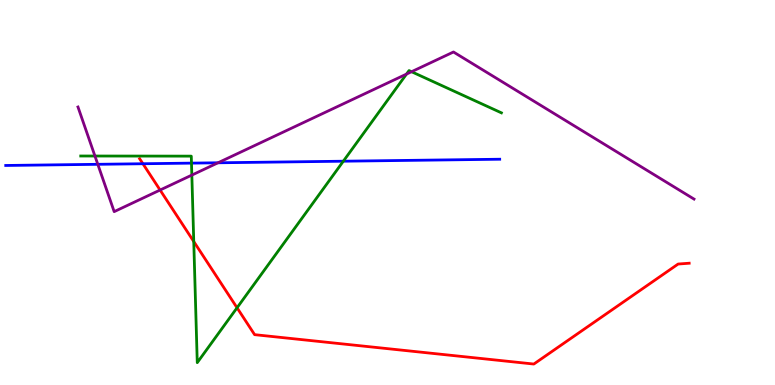[{'lines': ['blue', 'red'], 'intersections': [{'x': 1.84, 'y': 5.75}]}, {'lines': ['green', 'red'], 'intersections': [{'x': 2.5, 'y': 3.73}, {'x': 3.06, 'y': 2.01}]}, {'lines': ['purple', 'red'], 'intersections': [{'x': 2.07, 'y': 5.06}]}, {'lines': ['blue', 'green'], 'intersections': [{'x': 2.47, 'y': 5.76}, {'x': 4.43, 'y': 5.81}]}, {'lines': ['blue', 'purple'], 'intersections': [{'x': 1.26, 'y': 5.73}, {'x': 2.81, 'y': 5.77}]}, {'lines': ['green', 'purple'], 'intersections': [{'x': 1.23, 'y': 5.95}, {'x': 2.48, 'y': 5.45}, {'x': 5.25, 'y': 8.08}, {'x': 5.31, 'y': 8.14}]}]